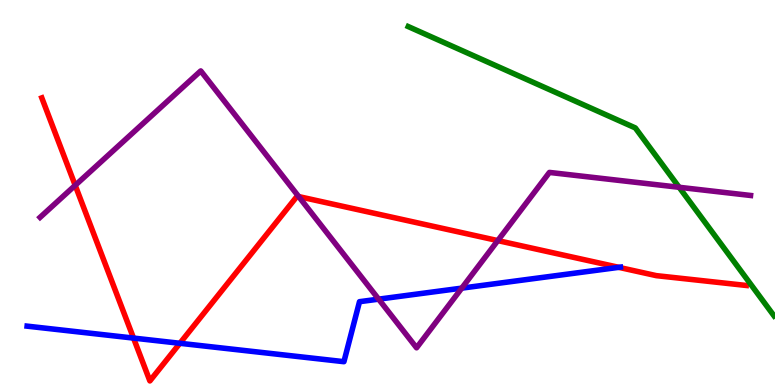[{'lines': ['blue', 'red'], 'intersections': [{'x': 1.72, 'y': 1.22}, {'x': 2.32, 'y': 1.08}, {'x': 7.98, 'y': 3.06}]}, {'lines': ['green', 'red'], 'intersections': []}, {'lines': ['purple', 'red'], 'intersections': [{'x': 0.97, 'y': 5.19}, {'x': 3.85, 'y': 4.89}, {'x': 6.42, 'y': 3.75}]}, {'lines': ['blue', 'green'], 'intersections': []}, {'lines': ['blue', 'purple'], 'intersections': [{'x': 4.89, 'y': 2.23}, {'x': 5.96, 'y': 2.52}]}, {'lines': ['green', 'purple'], 'intersections': [{'x': 8.76, 'y': 5.14}]}]